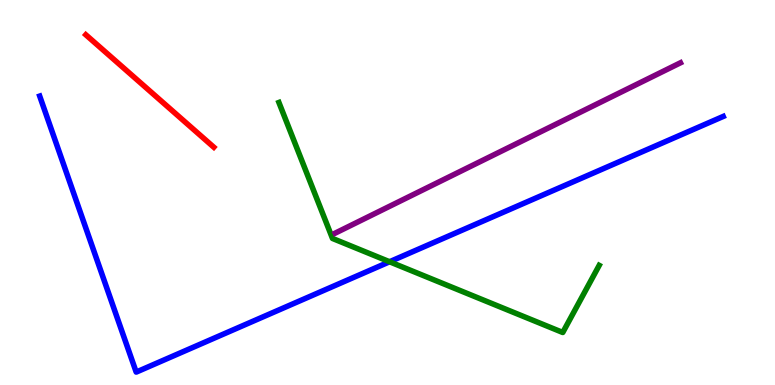[{'lines': ['blue', 'red'], 'intersections': []}, {'lines': ['green', 'red'], 'intersections': []}, {'lines': ['purple', 'red'], 'intersections': []}, {'lines': ['blue', 'green'], 'intersections': [{'x': 5.03, 'y': 3.2}]}, {'lines': ['blue', 'purple'], 'intersections': []}, {'lines': ['green', 'purple'], 'intersections': []}]